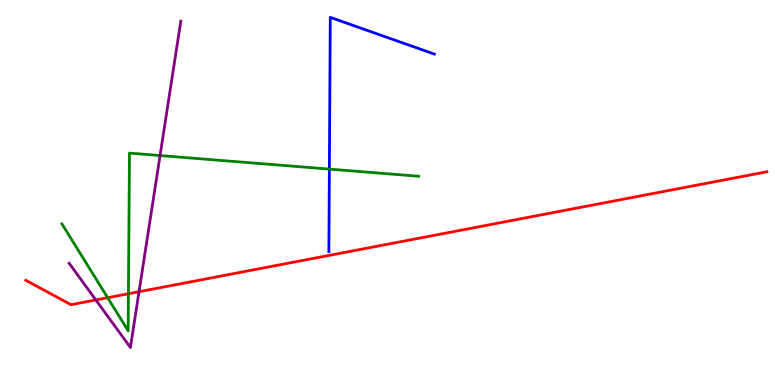[{'lines': ['blue', 'red'], 'intersections': []}, {'lines': ['green', 'red'], 'intersections': [{'x': 1.39, 'y': 2.27}, {'x': 1.66, 'y': 2.37}]}, {'lines': ['purple', 'red'], 'intersections': [{'x': 1.24, 'y': 2.21}, {'x': 1.79, 'y': 2.42}]}, {'lines': ['blue', 'green'], 'intersections': [{'x': 4.25, 'y': 5.61}]}, {'lines': ['blue', 'purple'], 'intersections': []}, {'lines': ['green', 'purple'], 'intersections': [{'x': 2.07, 'y': 5.96}]}]